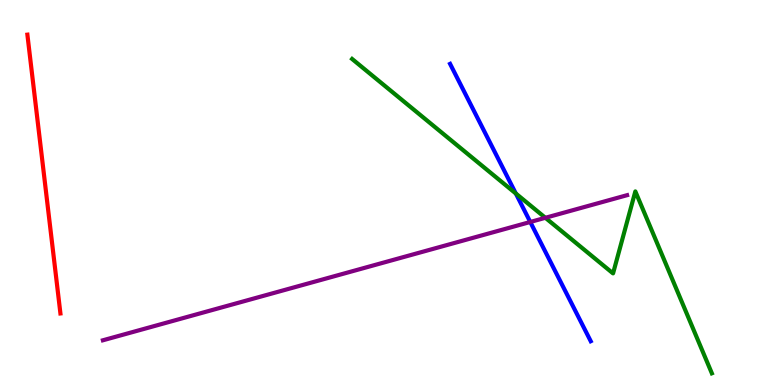[{'lines': ['blue', 'red'], 'intersections': []}, {'lines': ['green', 'red'], 'intersections': []}, {'lines': ['purple', 'red'], 'intersections': []}, {'lines': ['blue', 'green'], 'intersections': [{'x': 6.66, 'y': 4.97}]}, {'lines': ['blue', 'purple'], 'intersections': [{'x': 6.84, 'y': 4.23}]}, {'lines': ['green', 'purple'], 'intersections': [{'x': 7.04, 'y': 4.34}]}]